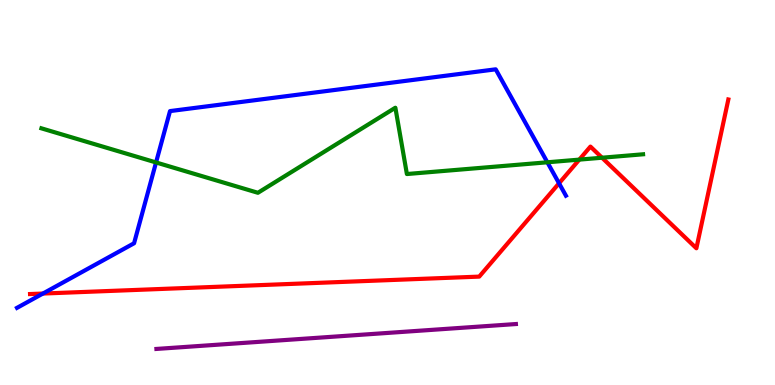[{'lines': ['blue', 'red'], 'intersections': [{'x': 0.554, 'y': 2.38}, {'x': 7.21, 'y': 5.24}]}, {'lines': ['green', 'red'], 'intersections': [{'x': 7.47, 'y': 5.85}, {'x': 7.77, 'y': 5.9}]}, {'lines': ['purple', 'red'], 'intersections': []}, {'lines': ['blue', 'green'], 'intersections': [{'x': 2.01, 'y': 5.78}, {'x': 7.06, 'y': 5.78}]}, {'lines': ['blue', 'purple'], 'intersections': []}, {'lines': ['green', 'purple'], 'intersections': []}]